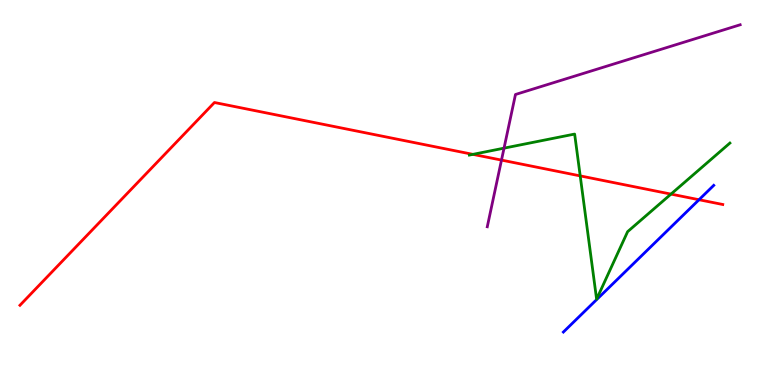[{'lines': ['blue', 'red'], 'intersections': [{'x': 9.02, 'y': 4.81}]}, {'lines': ['green', 'red'], 'intersections': [{'x': 6.1, 'y': 5.99}, {'x': 7.49, 'y': 5.43}, {'x': 8.66, 'y': 4.96}]}, {'lines': ['purple', 'red'], 'intersections': [{'x': 6.47, 'y': 5.84}]}, {'lines': ['blue', 'green'], 'intersections': []}, {'lines': ['blue', 'purple'], 'intersections': []}, {'lines': ['green', 'purple'], 'intersections': [{'x': 6.5, 'y': 6.15}]}]